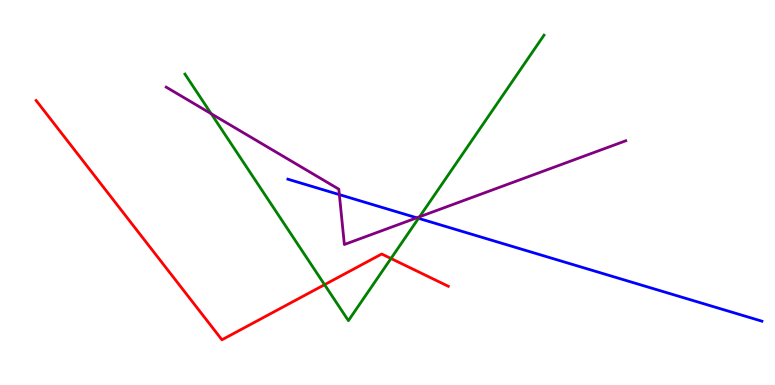[{'lines': ['blue', 'red'], 'intersections': []}, {'lines': ['green', 'red'], 'intersections': [{'x': 4.19, 'y': 2.61}, {'x': 5.04, 'y': 3.29}]}, {'lines': ['purple', 'red'], 'intersections': []}, {'lines': ['blue', 'green'], 'intersections': [{'x': 5.4, 'y': 4.33}]}, {'lines': ['blue', 'purple'], 'intersections': [{'x': 4.38, 'y': 4.95}, {'x': 5.38, 'y': 4.34}]}, {'lines': ['green', 'purple'], 'intersections': [{'x': 2.73, 'y': 7.05}, {'x': 5.41, 'y': 4.37}]}]